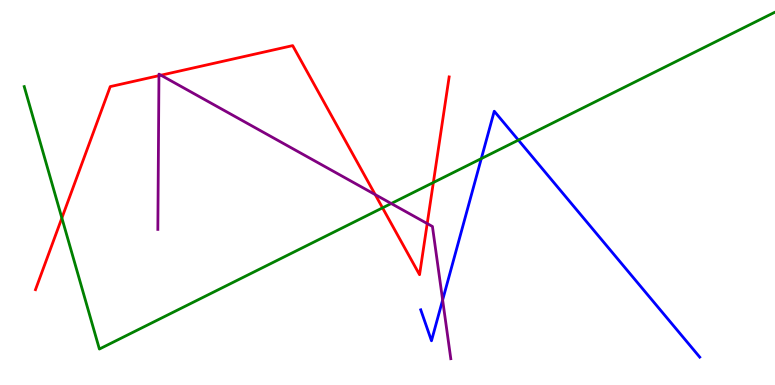[{'lines': ['blue', 'red'], 'intersections': []}, {'lines': ['green', 'red'], 'intersections': [{'x': 0.798, 'y': 4.34}, {'x': 4.94, 'y': 4.6}, {'x': 5.59, 'y': 5.26}]}, {'lines': ['purple', 'red'], 'intersections': [{'x': 2.05, 'y': 8.03}, {'x': 2.08, 'y': 8.05}, {'x': 4.84, 'y': 4.95}, {'x': 5.51, 'y': 4.19}]}, {'lines': ['blue', 'green'], 'intersections': [{'x': 6.21, 'y': 5.88}, {'x': 6.69, 'y': 6.36}]}, {'lines': ['blue', 'purple'], 'intersections': [{'x': 5.71, 'y': 2.21}]}, {'lines': ['green', 'purple'], 'intersections': [{'x': 5.05, 'y': 4.71}]}]